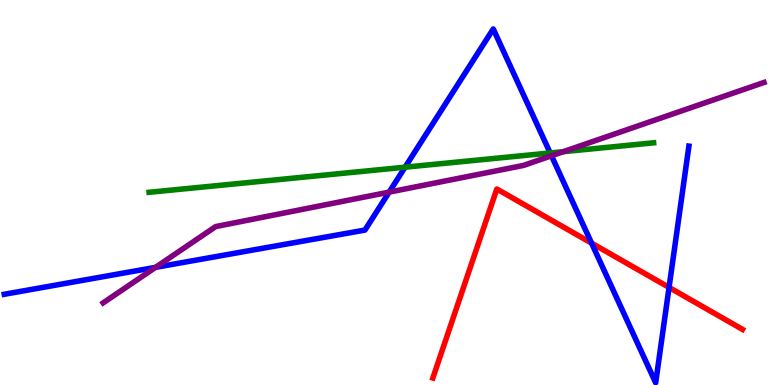[{'lines': ['blue', 'red'], 'intersections': [{'x': 7.63, 'y': 3.68}, {'x': 8.63, 'y': 2.53}]}, {'lines': ['green', 'red'], 'intersections': []}, {'lines': ['purple', 'red'], 'intersections': []}, {'lines': ['blue', 'green'], 'intersections': [{'x': 5.23, 'y': 5.66}, {'x': 7.1, 'y': 6.03}]}, {'lines': ['blue', 'purple'], 'intersections': [{'x': 2.01, 'y': 3.06}, {'x': 5.02, 'y': 5.01}, {'x': 7.12, 'y': 5.95}]}, {'lines': ['green', 'purple'], 'intersections': [{'x': 7.27, 'y': 6.06}]}]